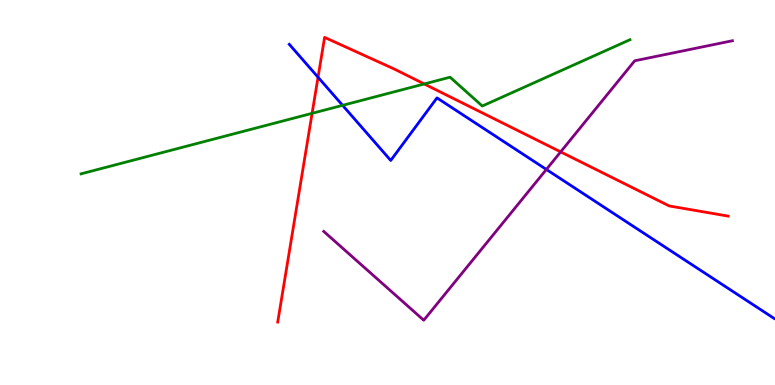[{'lines': ['blue', 'red'], 'intersections': [{'x': 4.1, 'y': 7.99}]}, {'lines': ['green', 'red'], 'intersections': [{'x': 4.03, 'y': 7.06}, {'x': 5.47, 'y': 7.82}]}, {'lines': ['purple', 'red'], 'intersections': [{'x': 7.23, 'y': 6.06}]}, {'lines': ['blue', 'green'], 'intersections': [{'x': 4.42, 'y': 7.26}]}, {'lines': ['blue', 'purple'], 'intersections': [{'x': 7.05, 'y': 5.6}]}, {'lines': ['green', 'purple'], 'intersections': []}]